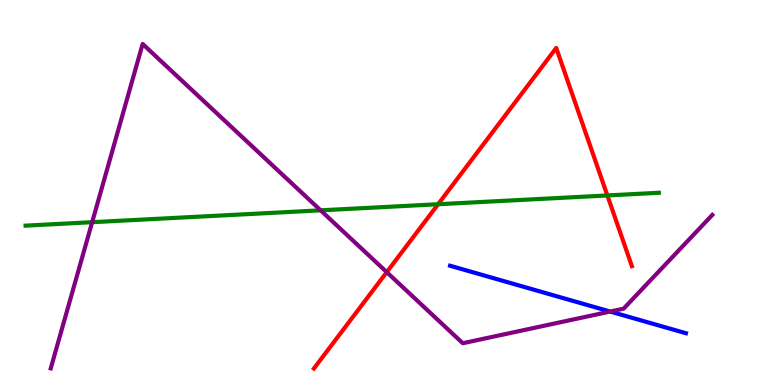[{'lines': ['blue', 'red'], 'intersections': []}, {'lines': ['green', 'red'], 'intersections': [{'x': 5.65, 'y': 4.7}, {'x': 7.84, 'y': 4.92}]}, {'lines': ['purple', 'red'], 'intersections': [{'x': 4.99, 'y': 2.93}]}, {'lines': ['blue', 'green'], 'intersections': []}, {'lines': ['blue', 'purple'], 'intersections': [{'x': 7.87, 'y': 1.91}]}, {'lines': ['green', 'purple'], 'intersections': [{'x': 1.19, 'y': 4.23}, {'x': 4.14, 'y': 4.54}]}]